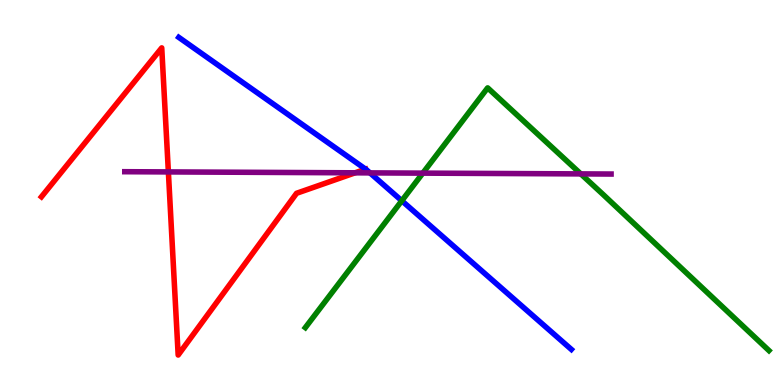[{'lines': ['blue', 'red'], 'intersections': [{'x': 4.72, 'y': 5.61}]}, {'lines': ['green', 'red'], 'intersections': []}, {'lines': ['purple', 'red'], 'intersections': [{'x': 2.17, 'y': 5.53}, {'x': 4.58, 'y': 5.51}]}, {'lines': ['blue', 'green'], 'intersections': [{'x': 5.18, 'y': 4.79}]}, {'lines': ['blue', 'purple'], 'intersections': [{'x': 4.77, 'y': 5.51}]}, {'lines': ['green', 'purple'], 'intersections': [{'x': 5.46, 'y': 5.5}, {'x': 7.49, 'y': 5.48}]}]